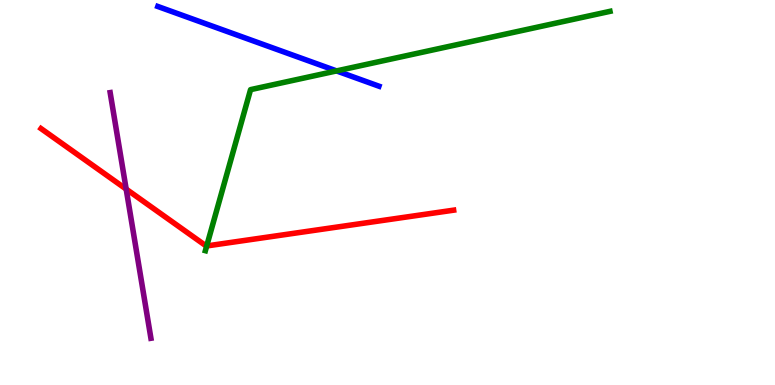[{'lines': ['blue', 'red'], 'intersections': []}, {'lines': ['green', 'red'], 'intersections': [{'x': 2.67, 'y': 3.61}]}, {'lines': ['purple', 'red'], 'intersections': [{'x': 1.63, 'y': 5.09}]}, {'lines': ['blue', 'green'], 'intersections': [{'x': 4.34, 'y': 8.16}]}, {'lines': ['blue', 'purple'], 'intersections': []}, {'lines': ['green', 'purple'], 'intersections': []}]